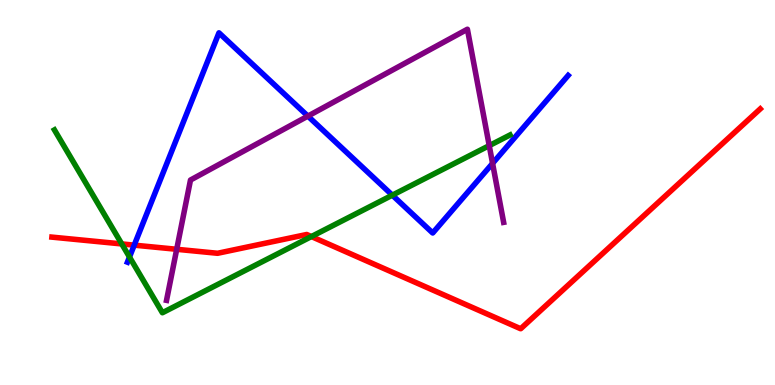[{'lines': ['blue', 'red'], 'intersections': [{'x': 1.73, 'y': 3.63}]}, {'lines': ['green', 'red'], 'intersections': [{'x': 1.57, 'y': 3.66}, {'x': 4.02, 'y': 3.86}]}, {'lines': ['purple', 'red'], 'intersections': [{'x': 2.28, 'y': 3.52}]}, {'lines': ['blue', 'green'], 'intersections': [{'x': 1.67, 'y': 3.32}, {'x': 5.06, 'y': 4.93}]}, {'lines': ['blue', 'purple'], 'intersections': [{'x': 3.97, 'y': 6.98}, {'x': 6.36, 'y': 5.76}]}, {'lines': ['green', 'purple'], 'intersections': [{'x': 6.31, 'y': 6.22}]}]